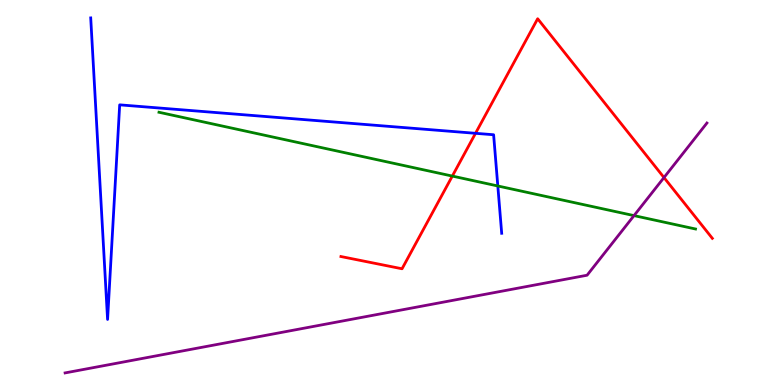[{'lines': ['blue', 'red'], 'intersections': [{'x': 6.14, 'y': 6.54}]}, {'lines': ['green', 'red'], 'intersections': [{'x': 5.84, 'y': 5.43}]}, {'lines': ['purple', 'red'], 'intersections': [{'x': 8.57, 'y': 5.39}]}, {'lines': ['blue', 'green'], 'intersections': [{'x': 6.42, 'y': 5.17}]}, {'lines': ['blue', 'purple'], 'intersections': []}, {'lines': ['green', 'purple'], 'intersections': [{'x': 8.18, 'y': 4.4}]}]